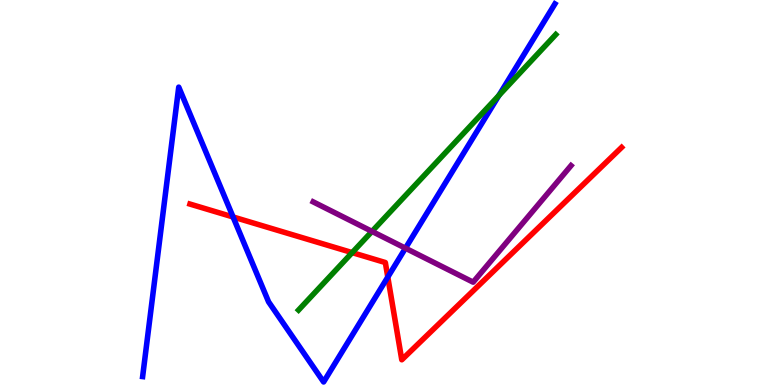[{'lines': ['blue', 'red'], 'intersections': [{'x': 3.01, 'y': 4.36}, {'x': 5.0, 'y': 2.8}]}, {'lines': ['green', 'red'], 'intersections': [{'x': 4.54, 'y': 3.44}]}, {'lines': ['purple', 'red'], 'intersections': []}, {'lines': ['blue', 'green'], 'intersections': [{'x': 6.44, 'y': 7.52}]}, {'lines': ['blue', 'purple'], 'intersections': [{'x': 5.23, 'y': 3.55}]}, {'lines': ['green', 'purple'], 'intersections': [{'x': 4.8, 'y': 3.99}]}]